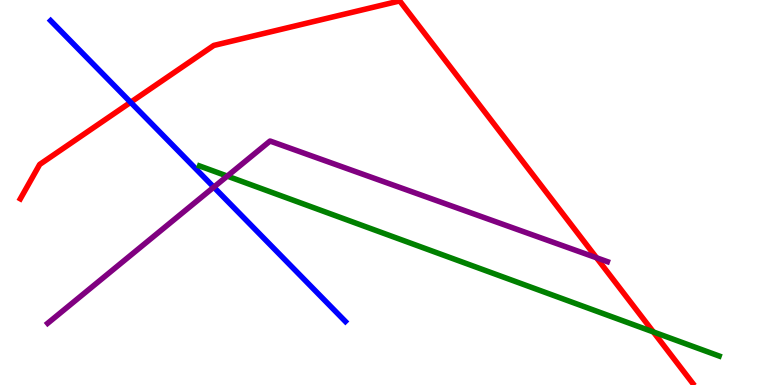[{'lines': ['blue', 'red'], 'intersections': [{'x': 1.69, 'y': 7.34}]}, {'lines': ['green', 'red'], 'intersections': [{'x': 8.43, 'y': 1.38}]}, {'lines': ['purple', 'red'], 'intersections': [{'x': 7.7, 'y': 3.3}]}, {'lines': ['blue', 'green'], 'intersections': []}, {'lines': ['blue', 'purple'], 'intersections': [{'x': 2.76, 'y': 5.14}]}, {'lines': ['green', 'purple'], 'intersections': [{'x': 2.93, 'y': 5.43}]}]